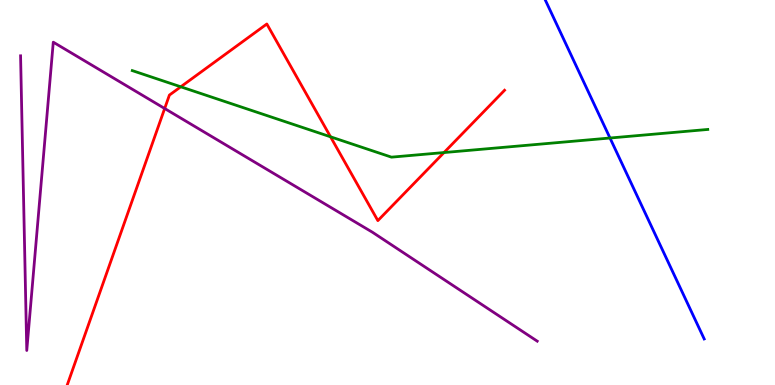[{'lines': ['blue', 'red'], 'intersections': []}, {'lines': ['green', 'red'], 'intersections': [{'x': 2.33, 'y': 7.75}, {'x': 4.26, 'y': 6.45}, {'x': 5.73, 'y': 6.04}]}, {'lines': ['purple', 'red'], 'intersections': [{'x': 2.12, 'y': 7.18}]}, {'lines': ['blue', 'green'], 'intersections': [{'x': 7.87, 'y': 6.42}]}, {'lines': ['blue', 'purple'], 'intersections': []}, {'lines': ['green', 'purple'], 'intersections': []}]